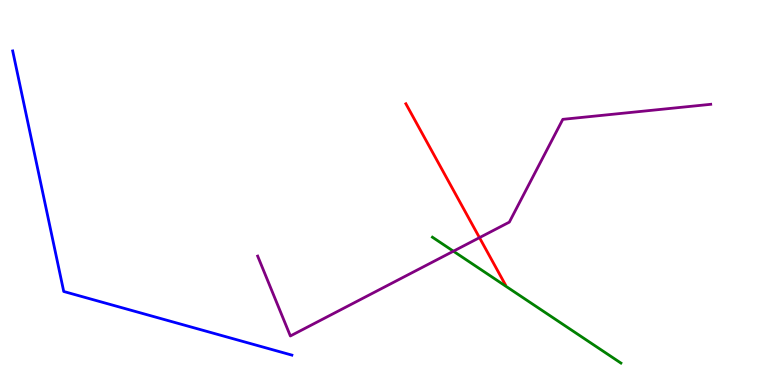[{'lines': ['blue', 'red'], 'intersections': []}, {'lines': ['green', 'red'], 'intersections': []}, {'lines': ['purple', 'red'], 'intersections': [{'x': 6.19, 'y': 3.83}]}, {'lines': ['blue', 'green'], 'intersections': []}, {'lines': ['blue', 'purple'], 'intersections': []}, {'lines': ['green', 'purple'], 'intersections': [{'x': 5.85, 'y': 3.48}]}]